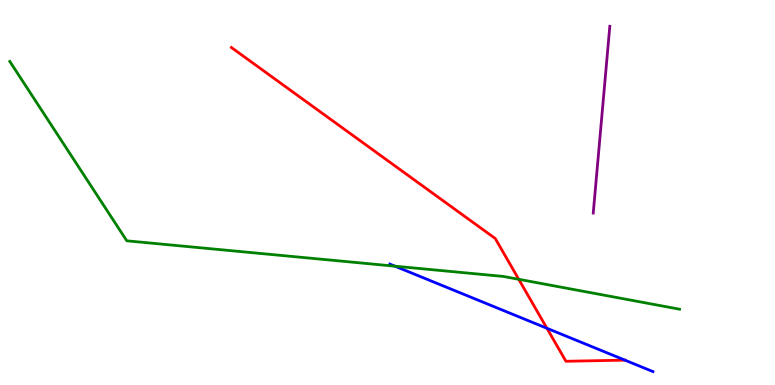[{'lines': ['blue', 'red'], 'intersections': [{'x': 7.06, 'y': 1.47}, {'x': 8.06, 'y': 0.645}]}, {'lines': ['green', 'red'], 'intersections': [{'x': 6.69, 'y': 2.75}]}, {'lines': ['purple', 'red'], 'intersections': []}, {'lines': ['blue', 'green'], 'intersections': [{'x': 5.1, 'y': 3.09}]}, {'lines': ['blue', 'purple'], 'intersections': []}, {'lines': ['green', 'purple'], 'intersections': []}]